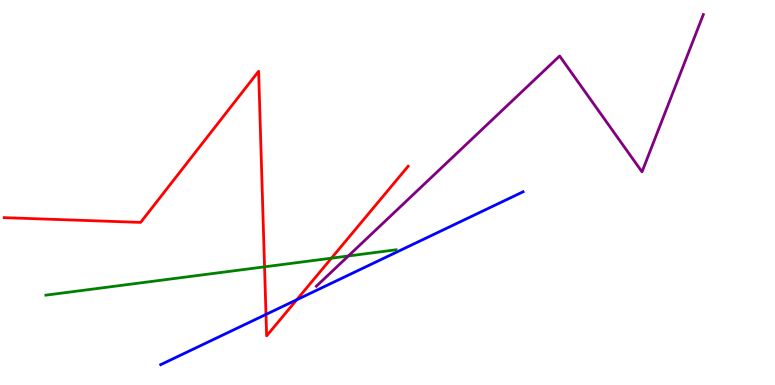[{'lines': ['blue', 'red'], 'intersections': [{'x': 3.43, 'y': 1.83}, {'x': 3.83, 'y': 2.21}]}, {'lines': ['green', 'red'], 'intersections': [{'x': 3.41, 'y': 3.07}, {'x': 4.28, 'y': 3.29}]}, {'lines': ['purple', 'red'], 'intersections': []}, {'lines': ['blue', 'green'], 'intersections': []}, {'lines': ['blue', 'purple'], 'intersections': []}, {'lines': ['green', 'purple'], 'intersections': [{'x': 4.49, 'y': 3.35}]}]